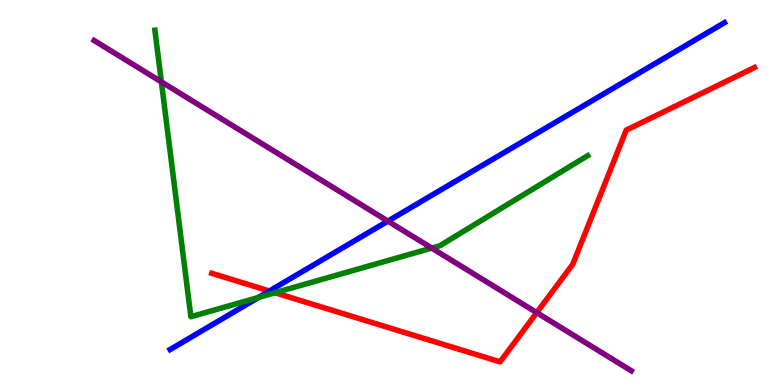[{'lines': ['blue', 'red'], 'intersections': [{'x': 3.48, 'y': 2.44}]}, {'lines': ['green', 'red'], 'intersections': [{'x': 3.55, 'y': 2.4}]}, {'lines': ['purple', 'red'], 'intersections': [{'x': 6.93, 'y': 1.88}]}, {'lines': ['blue', 'green'], 'intersections': [{'x': 3.33, 'y': 2.27}]}, {'lines': ['blue', 'purple'], 'intersections': [{'x': 5.01, 'y': 4.26}]}, {'lines': ['green', 'purple'], 'intersections': [{'x': 2.08, 'y': 7.87}, {'x': 5.57, 'y': 3.56}]}]